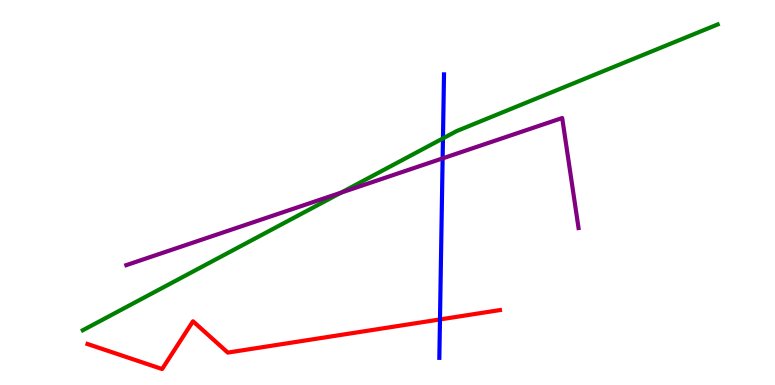[{'lines': ['blue', 'red'], 'intersections': [{'x': 5.68, 'y': 1.7}]}, {'lines': ['green', 'red'], 'intersections': []}, {'lines': ['purple', 'red'], 'intersections': []}, {'lines': ['blue', 'green'], 'intersections': [{'x': 5.72, 'y': 6.41}]}, {'lines': ['blue', 'purple'], 'intersections': [{'x': 5.71, 'y': 5.89}]}, {'lines': ['green', 'purple'], 'intersections': [{'x': 4.4, 'y': 5.0}]}]